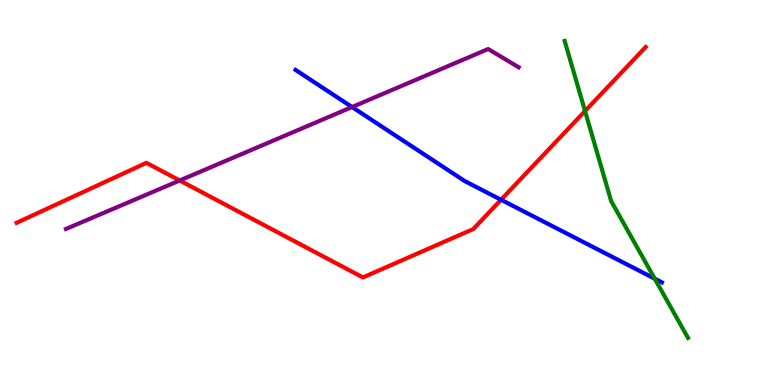[{'lines': ['blue', 'red'], 'intersections': [{'x': 6.47, 'y': 4.81}]}, {'lines': ['green', 'red'], 'intersections': [{'x': 7.55, 'y': 7.12}]}, {'lines': ['purple', 'red'], 'intersections': [{'x': 2.32, 'y': 5.31}]}, {'lines': ['blue', 'green'], 'intersections': [{'x': 8.45, 'y': 2.76}]}, {'lines': ['blue', 'purple'], 'intersections': [{'x': 4.54, 'y': 7.22}]}, {'lines': ['green', 'purple'], 'intersections': []}]